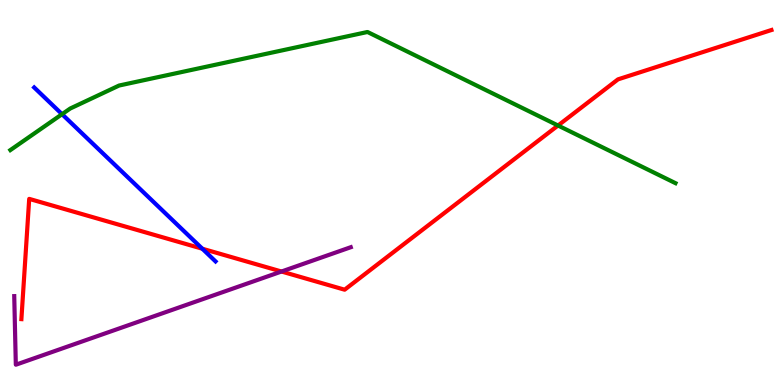[{'lines': ['blue', 'red'], 'intersections': [{'x': 2.61, 'y': 3.54}]}, {'lines': ['green', 'red'], 'intersections': [{'x': 7.2, 'y': 6.74}]}, {'lines': ['purple', 'red'], 'intersections': [{'x': 3.63, 'y': 2.95}]}, {'lines': ['blue', 'green'], 'intersections': [{'x': 0.801, 'y': 7.03}]}, {'lines': ['blue', 'purple'], 'intersections': []}, {'lines': ['green', 'purple'], 'intersections': []}]